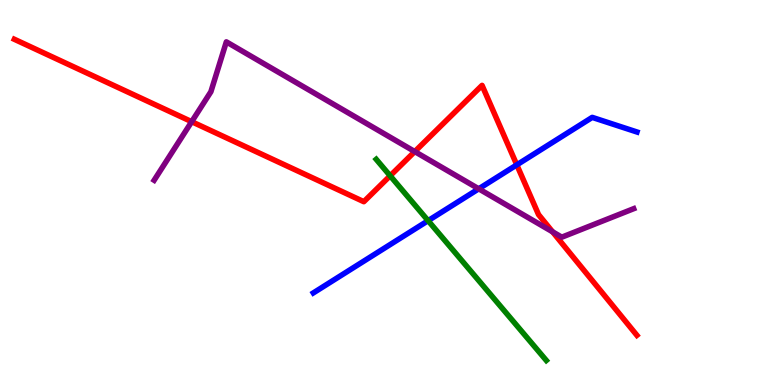[{'lines': ['blue', 'red'], 'intersections': [{'x': 6.67, 'y': 5.72}]}, {'lines': ['green', 'red'], 'intersections': [{'x': 5.03, 'y': 5.43}]}, {'lines': ['purple', 'red'], 'intersections': [{'x': 2.47, 'y': 6.84}, {'x': 5.35, 'y': 6.06}, {'x': 7.13, 'y': 3.98}]}, {'lines': ['blue', 'green'], 'intersections': [{'x': 5.52, 'y': 4.27}]}, {'lines': ['blue', 'purple'], 'intersections': [{'x': 6.18, 'y': 5.1}]}, {'lines': ['green', 'purple'], 'intersections': []}]